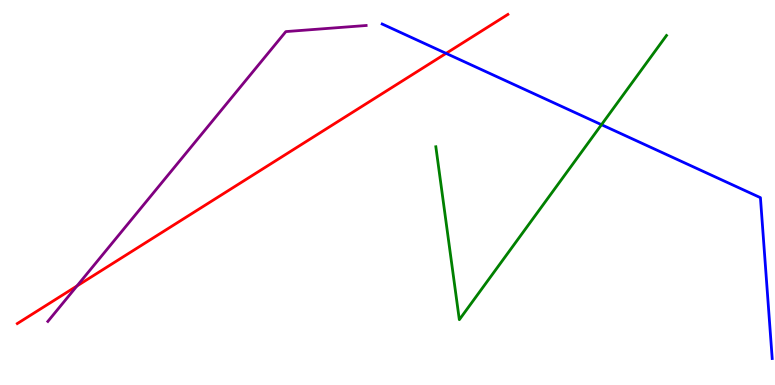[{'lines': ['blue', 'red'], 'intersections': [{'x': 5.76, 'y': 8.61}]}, {'lines': ['green', 'red'], 'intersections': []}, {'lines': ['purple', 'red'], 'intersections': [{'x': 0.993, 'y': 2.57}]}, {'lines': ['blue', 'green'], 'intersections': [{'x': 7.76, 'y': 6.76}]}, {'lines': ['blue', 'purple'], 'intersections': []}, {'lines': ['green', 'purple'], 'intersections': []}]